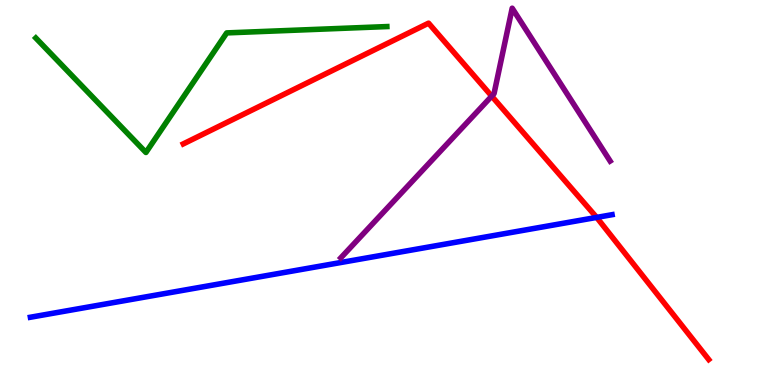[{'lines': ['blue', 'red'], 'intersections': [{'x': 7.7, 'y': 4.35}]}, {'lines': ['green', 'red'], 'intersections': []}, {'lines': ['purple', 'red'], 'intersections': [{'x': 6.34, 'y': 7.5}]}, {'lines': ['blue', 'green'], 'intersections': []}, {'lines': ['blue', 'purple'], 'intersections': []}, {'lines': ['green', 'purple'], 'intersections': []}]